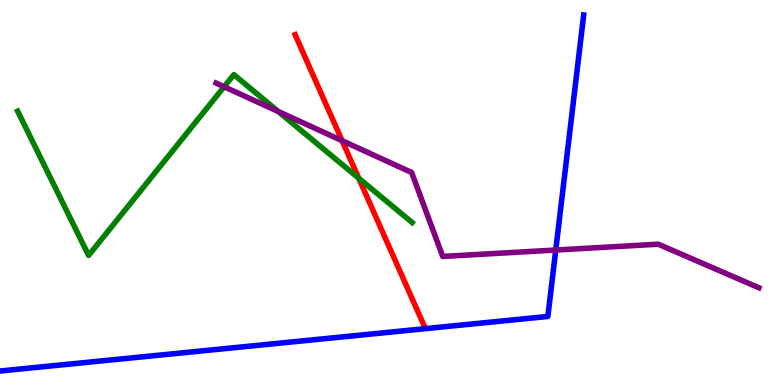[{'lines': ['blue', 'red'], 'intersections': []}, {'lines': ['green', 'red'], 'intersections': [{'x': 4.63, 'y': 5.37}]}, {'lines': ['purple', 'red'], 'intersections': [{'x': 4.41, 'y': 6.35}]}, {'lines': ['blue', 'green'], 'intersections': []}, {'lines': ['blue', 'purple'], 'intersections': [{'x': 7.17, 'y': 3.51}]}, {'lines': ['green', 'purple'], 'intersections': [{'x': 2.89, 'y': 7.75}, {'x': 3.59, 'y': 7.1}]}]